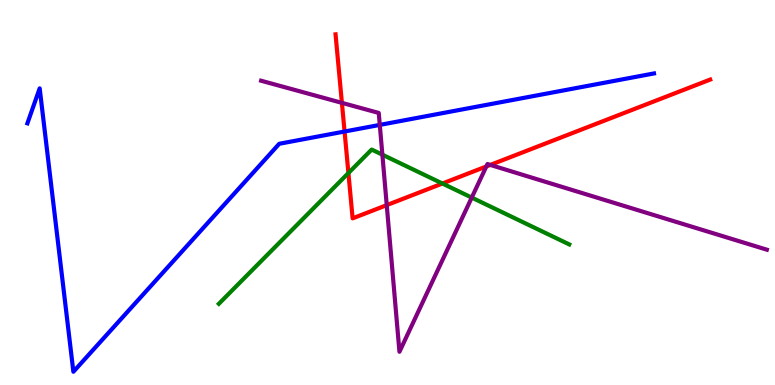[{'lines': ['blue', 'red'], 'intersections': [{'x': 4.45, 'y': 6.58}]}, {'lines': ['green', 'red'], 'intersections': [{'x': 4.5, 'y': 5.51}, {'x': 5.71, 'y': 5.23}]}, {'lines': ['purple', 'red'], 'intersections': [{'x': 4.41, 'y': 7.33}, {'x': 4.99, 'y': 4.67}, {'x': 6.28, 'y': 5.68}, {'x': 6.33, 'y': 5.72}]}, {'lines': ['blue', 'green'], 'intersections': []}, {'lines': ['blue', 'purple'], 'intersections': [{'x': 4.9, 'y': 6.76}]}, {'lines': ['green', 'purple'], 'intersections': [{'x': 4.93, 'y': 5.98}, {'x': 6.09, 'y': 4.87}]}]